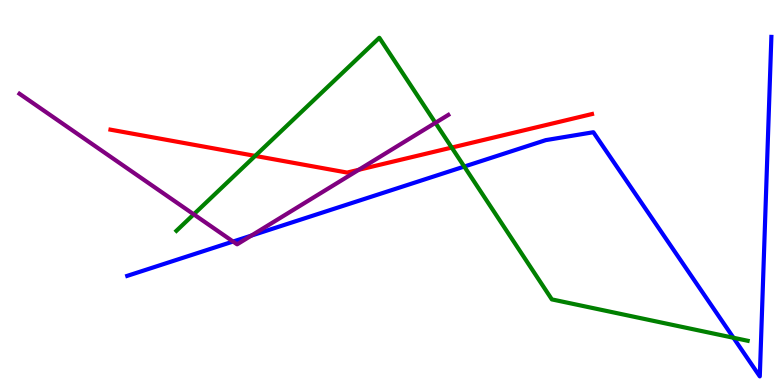[{'lines': ['blue', 'red'], 'intersections': []}, {'lines': ['green', 'red'], 'intersections': [{'x': 3.29, 'y': 5.95}, {'x': 5.83, 'y': 6.17}]}, {'lines': ['purple', 'red'], 'intersections': [{'x': 4.63, 'y': 5.59}]}, {'lines': ['blue', 'green'], 'intersections': [{'x': 5.99, 'y': 5.67}, {'x': 9.46, 'y': 1.23}]}, {'lines': ['blue', 'purple'], 'intersections': [{'x': 3.01, 'y': 3.73}, {'x': 3.24, 'y': 3.88}]}, {'lines': ['green', 'purple'], 'intersections': [{'x': 2.5, 'y': 4.43}, {'x': 5.62, 'y': 6.81}]}]